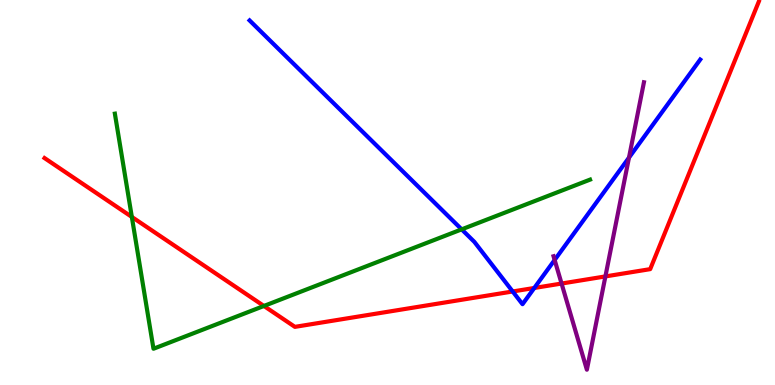[{'lines': ['blue', 'red'], 'intersections': [{'x': 6.62, 'y': 2.43}, {'x': 6.89, 'y': 2.52}]}, {'lines': ['green', 'red'], 'intersections': [{'x': 1.7, 'y': 4.37}, {'x': 3.41, 'y': 2.05}]}, {'lines': ['purple', 'red'], 'intersections': [{'x': 7.25, 'y': 2.64}, {'x': 7.81, 'y': 2.82}]}, {'lines': ['blue', 'green'], 'intersections': [{'x': 5.96, 'y': 4.04}]}, {'lines': ['blue', 'purple'], 'intersections': [{'x': 7.16, 'y': 3.25}, {'x': 8.12, 'y': 5.91}]}, {'lines': ['green', 'purple'], 'intersections': []}]